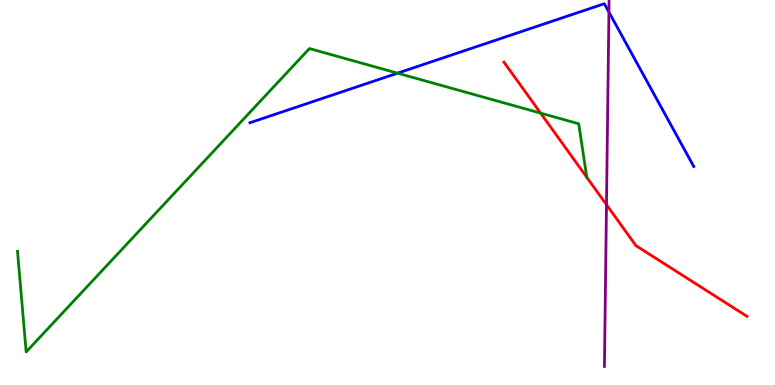[{'lines': ['blue', 'red'], 'intersections': []}, {'lines': ['green', 'red'], 'intersections': [{'x': 6.98, 'y': 7.06}, {'x': 7.57, 'y': 5.39}]}, {'lines': ['purple', 'red'], 'intersections': [{'x': 7.83, 'y': 4.68}]}, {'lines': ['blue', 'green'], 'intersections': [{'x': 5.13, 'y': 8.1}]}, {'lines': ['blue', 'purple'], 'intersections': [{'x': 7.86, 'y': 9.69}]}, {'lines': ['green', 'purple'], 'intersections': []}]